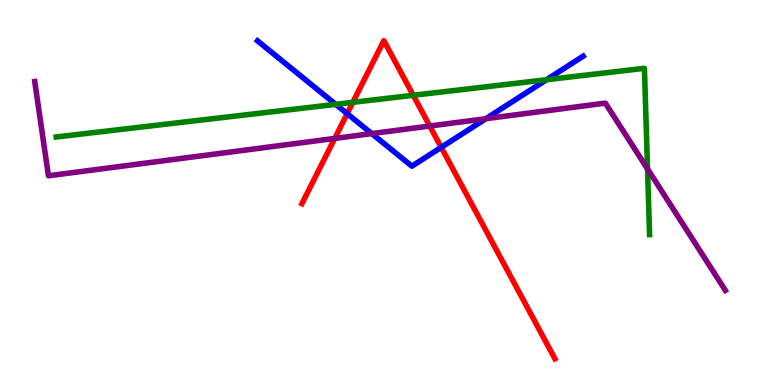[{'lines': ['blue', 'red'], 'intersections': [{'x': 4.48, 'y': 7.05}, {'x': 5.69, 'y': 6.17}]}, {'lines': ['green', 'red'], 'intersections': [{'x': 4.55, 'y': 7.34}, {'x': 5.33, 'y': 7.52}]}, {'lines': ['purple', 'red'], 'intersections': [{'x': 4.32, 'y': 6.4}, {'x': 5.55, 'y': 6.73}]}, {'lines': ['blue', 'green'], 'intersections': [{'x': 4.33, 'y': 7.29}, {'x': 7.05, 'y': 7.93}]}, {'lines': ['blue', 'purple'], 'intersections': [{'x': 4.8, 'y': 6.53}, {'x': 6.27, 'y': 6.92}]}, {'lines': ['green', 'purple'], 'intersections': [{'x': 8.36, 'y': 5.61}]}]